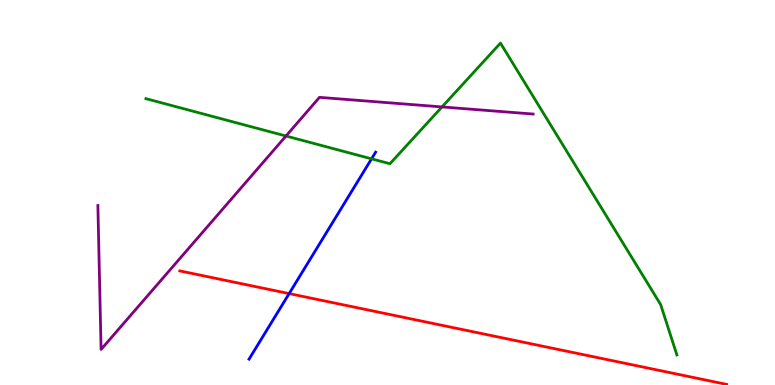[{'lines': ['blue', 'red'], 'intersections': [{'x': 3.73, 'y': 2.37}]}, {'lines': ['green', 'red'], 'intersections': []}, {'lines': ['purple', 'red'], 'intersections': []}, {'lines': ['blue', 'green'], 'intersections': [{'x': 4.79, 'y': 5.87}]}, {'lines': ['blue', 'purple'], 'intersections': []}, {'lines': ['green', 'purple'], 'intersections': [{'x': 3.69, 'y': 6.47}, {'x': 5.7, 'y': 7.22}]}]